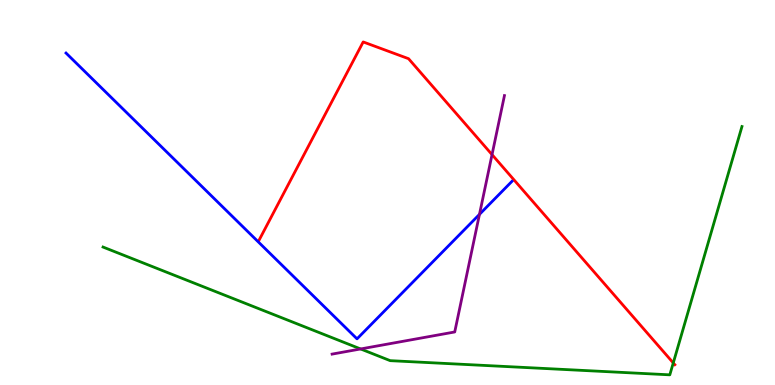[{'lines': ['blue', 'red'], 'intersections': []}, {'lines': ['green', 'red'], 'intersections': [{'x': 8.69, 'y': 0.573}]}, {'lines': ['purple', 'red'], 'intersections': [{'x': 6.35, 'y': 5.98}]}, {'lines': ['blue', 'green'], 'intersections': []}, {'lines': ['blue', 'purple'], 'intersections': [{'x': 6.19, 'y': 4.43}]}, {'lines': ['green', 'purple'], 'intersections': [{'x': 4.65, 'y': 0.936}]}]